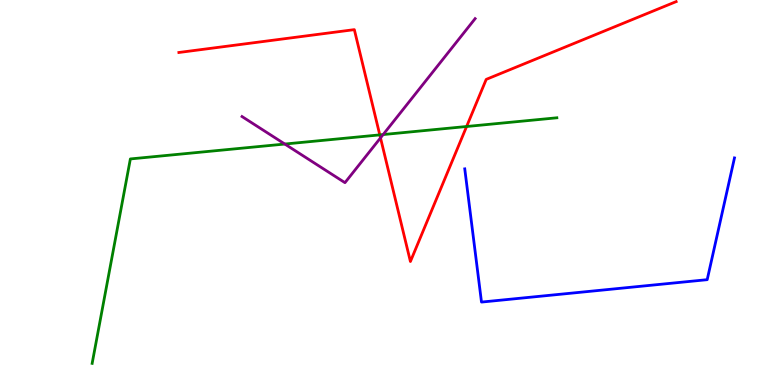[{'lines': ['blue', 'red'], 'intersections': []}, {'lines': ['green', 'red'], 'intersections': [{'x': 4.9, 'y': 6.5}, {'x': 6.02, 'y': 6.71}]}, {'lines': ['purple', 'red'], 'intersections': [{'x': 4.91, 'y': 6.42}]}, {'lines': ['blue', 'green'], 'intersections': []}, {'lines': ['blue', 'purple'], 'intersections': []}, {'lines': ['green', 'purple'], 'intersections': [{'x': 3.68, 'y': 6.26}, {'x': 4.94, 'y': 6.51}]}]